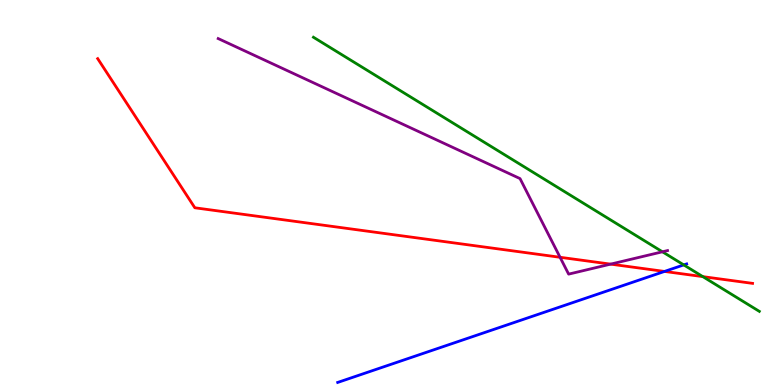[{'lines': ['blue', 'red'], 'intersections': [{'x': 8.57, 'y': 2.95}]}, {'lines': ['green', 'red'], 'intersections': [{'x': 9.07, 'y': 2.81}]}, {'lines': ['purple', 'red'], 'intersections': [{'x': 7.23, 'y': 3.32}, {'x': 7.88, 'y': 3.14}]}, {'lines': ['blue', 'green'], 'intersections': [{'x': 8.82, 'y': 3.12}]}, {'lines': ['blue', 'purple'], 'intersections': []}, {'lines': ['green', 'purple'], 'intersections': [{'x': 8.55, 'y': 3.46}]}]